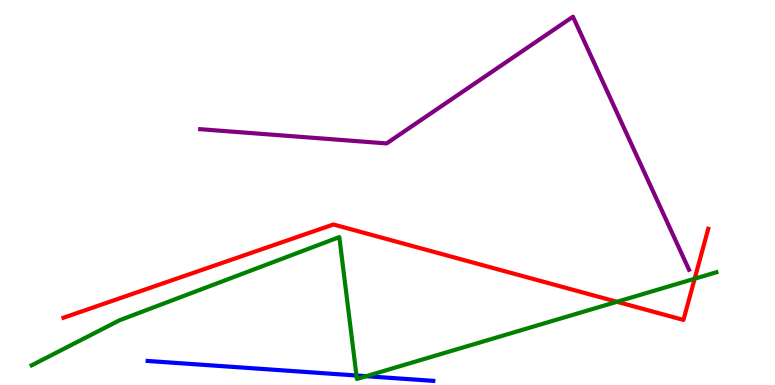[{'lines': ['blue', 'red'], 'intersections': []}, {'lines': ['green', 'red'], 'intersections': [{'x': 7.96, 'y': 2.16}, {'x': 8.96, 'y': 2.76}]}, {'lines': ['purple', 'red'], 'intersections': []}, {'lines': ['blue', 'green'], 'intersections': [{'x': 4.6, 'y': 0.247}, {'x': 4.73, 'y': 0.229}]}, {'lines': ['blue', 'purple'], 'intersections': []}, {'lines': ['green', 'purple'], 'intersections': []}]